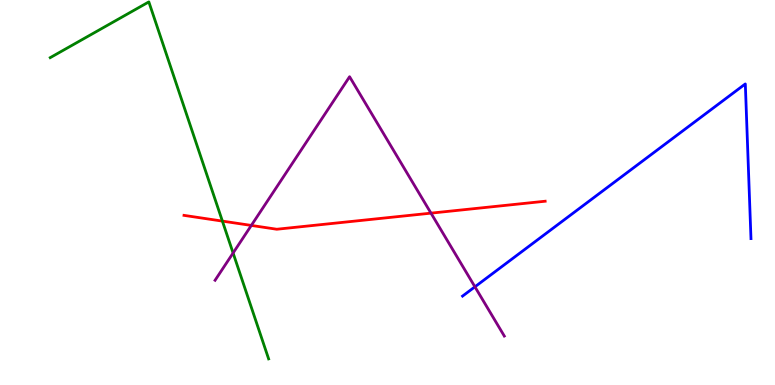[{'lines': ['blue', 'red'], 'intersections': []}, {'lines': ['green', 'red'], 'intersections': [{'x': 2.87, 'y': 4.26}]}, {'lines': ['purple', 'red'], 'intersections': [{'x': 3.24, 'y': 4.14}, {'x': 5.56, 'y': 4.46}]}, {'lines': ['blue', 'green'], 'intersections': []}, {'lines': ['blue', 'purple'], 'intersections': [{'x': 6.13, 'y': 2.55}]}, {'lines': ['green', 'purple'], 'intersections': [{'x': 3.01, 'y': 3.43}]}]